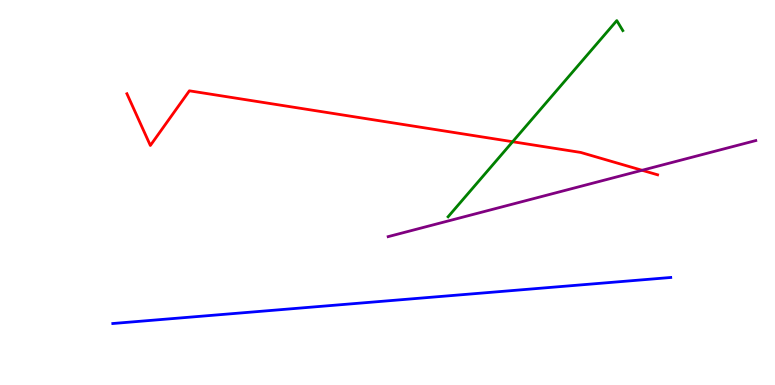[{'lines': ['blue', 'red'], 'intersections': []}, {'lines': ['green', 'red'], 'intersections': [{'x': 6.61, 'y': 6.32}]}, {'lines': ['purple', 'red'], 'intersections': [{'x': 8.28, 'y': 5.58}]}, {'lines': ['blue', 'green'], 'intersections': []}, {'lines': ['blue', 'purple'], 'intersections': []}, {'lines': ['green', 'purple'], 'intersections': []}]